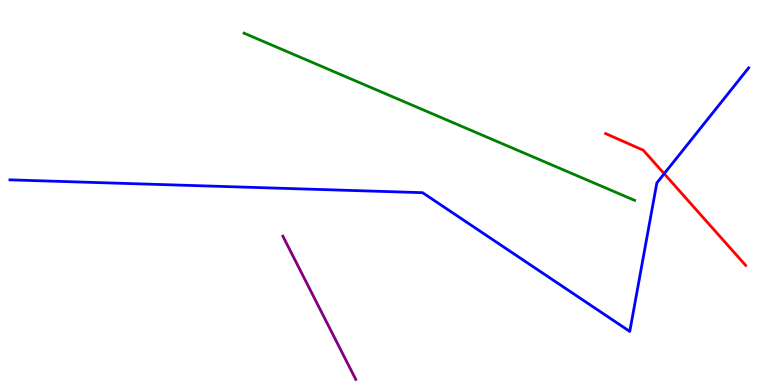[{'lines': ['blue', 'red'], 'intersections': [{'x': 8.57, 'y': 5.49}]}, {'lines': ['green', 'red'], 'intersections': []}, {'lines': ['purple', 'red'], 'intersections': []}, {'lines': ['blue', 'green'], 'intersections': []}, {'lines': ['blue', 'purple'], 'intersections': []}, {'lines': ['green', 'purple'], 'intersections': []}]